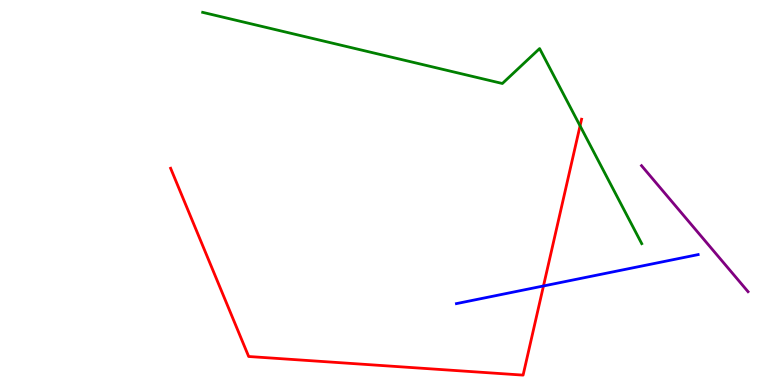[{'lines': ['blue', 'red'], 'intersections': [{'x': 7.01, 'y': 2.57}]}, {'lines': ['green', 'red'], 'intersections': [{'x': 7.48, 'y': 6.73}]}, {'lines': ['purple', 'red'], 'intersections': []}, {'lines': ['blue', 'green'], 'intersections': []}, {'lines': ['blue', 'purple'], 'intersections': []}, {'lines': ['green', 'purple'], 'intersections': []}]